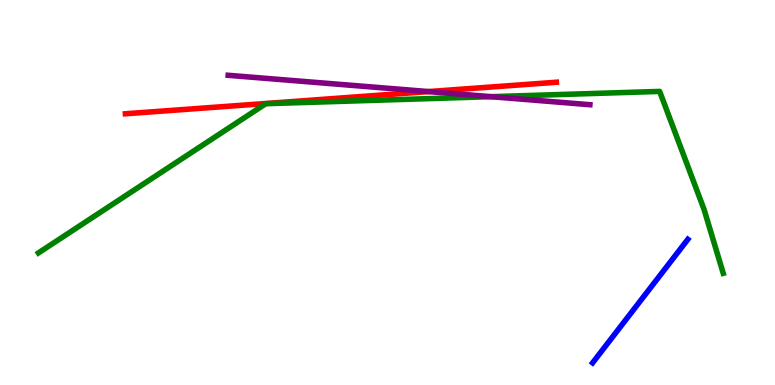[{'lines': ['blue', 'red'], 'intersections': []}, {'lines': ['green', 'red'], 'intersections': []}, {'lines': ['purple', 'red'], 'intersections': [{'x': 5.53, 'y': 7.62}]}, {'lines': ['blue', 'green'], 'intersections': []}, {'lines': ['blue', 'purple'], 'intersections': []}, {'lines': ['green', 'purple'], 'intersections': [{'x': 6.34, 'y': 7.49}]}]